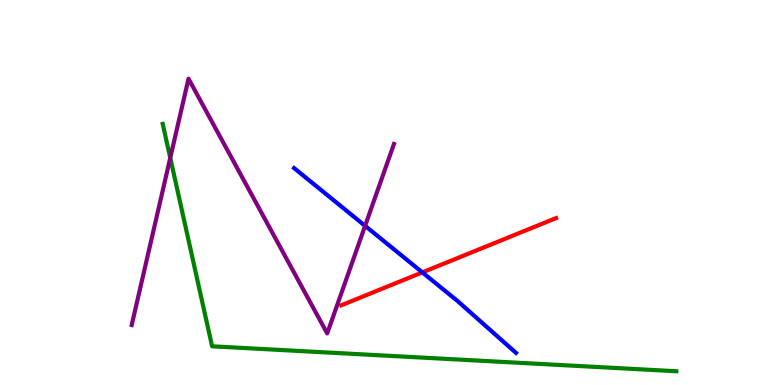[{'lines': ['blue', 'red'], 'intersections': [{'x': 5.45, 'y': 2.92}]}, {'lines': ['green', 'red'], 'intersections': []}, {'lines': ['purple', 'red'], 'intersections': []}, {'lines': ['blue', 'green'], 'intersections': []}, {'lines': ['blue', 'purple'], 'intersections': [{'x': 4.71, 'y': 4.13}]}, {'lines': ['green', 'purple'], 'intersections': [{'x': 2.2, 'y': 5.9}]}]